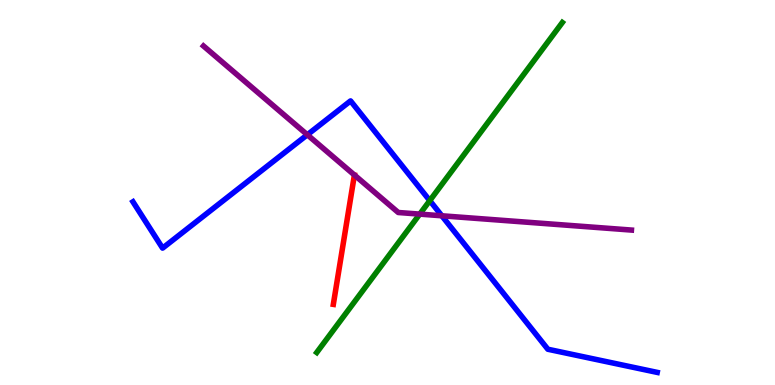[{'lines': ['blue', 'red'], 'intersections': []}, {'lines': ['green', 'red'], 'intersections': []}, {'lines': ['purple', 'red'], 'intersections': []}, {'lines': ['blue', 'green'], 'intersections': [{'x': 5.55, 'y': 4.79}]}, {'lines': ['blue', 'purple'], 'intersections': [{'x': 3.97, 'y': 6.5}, {'x': 5.7, 'y': 4.4}]}, {'lines': ['green', 'purple'], 'intersections': [{'x': 5.42, 'y': 4.44}]}]